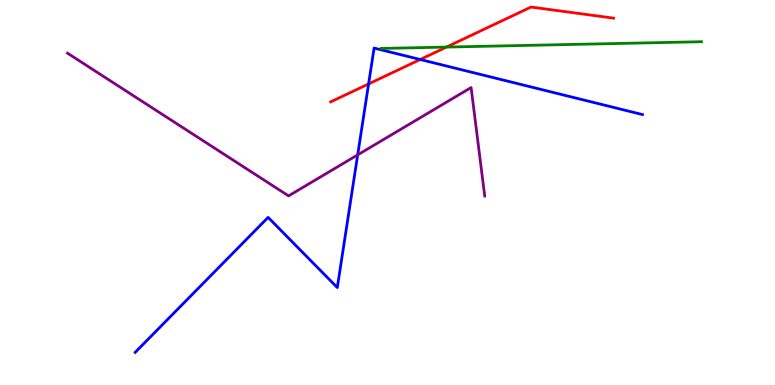[{'lines': ['blue', 'red'], 'intersections': [{'x': 4.76, 'y': 7.82}, {'x': 5.42, 'y': 8.45}]}, {'lines': ['green', 'red'], 'intersections': [{'x': 5.76, 'y': 8.78}]}, {'lines': ['purple', 'red'], 'intersections': []}, {'lines': ['blue', 'green'], 'intersections': []}, {'lines': ['blue', 'purple'], 'intersections': [{'x': 4.62, 'y': 5.98}]}, {'lines': ['green', 'purple'], 'intersections': []}]